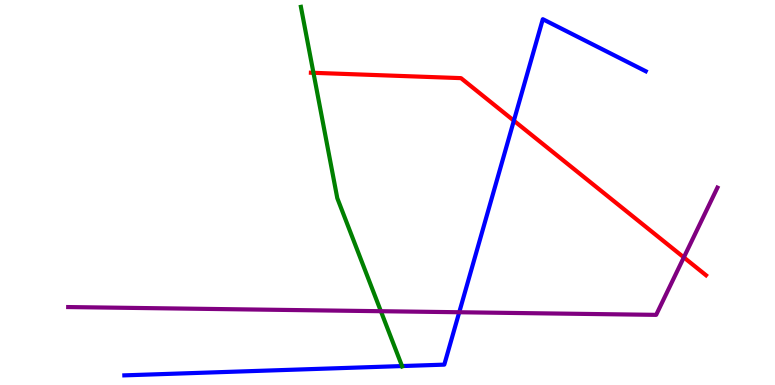[{'lines': ['blue', 'red'], 'intersections': [{'x': 6.63, 'y': 6.87}]}, {'lines': ['green', 'red'], 'intersections': [{'x': 4.04, 'y': 8.11}]}, {'lines': ['purple', 'red'], 'intersections': [{'x': 8.82, 'y': 3.31}]}, {'lines': ['blue', 'green'], 'intersections': [{'x': 5.19, 'y': 0.492}]}, {'lines': ['blue', 'purple'], 'intersections': [{'x': 5.93, 'y': 1.89}]}, {'lines': ['green', 'purple'], 'intersections': [{'x': 4.91, 'y': 1.92}]}]